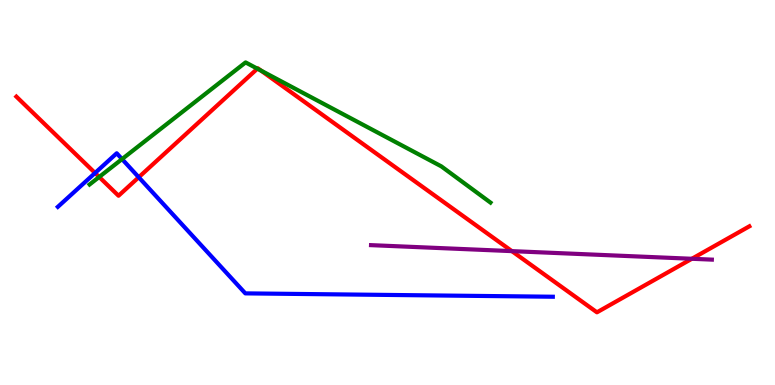[{'lines': ['blue', 'red'], 'intersections': [{'x': 1.23, 'y': 5.51}, {'x': 1.79, 'y': 5.4}]}, {'lines': ['green', 'red'], 'intersections': [{'x': 1.28, 'y': 5.4}, {'x': 3.32, 'y': 8.22}, {'x': 3.37, 'y': 8.17}]}, {'lines': ['purple', 'red'], 'intersections': [{'x': 6.61, 'y': 3.48}, {'x': 8.93, 'y': 3.28}]}, {'lines': ['blue', 'green'], 'intersections': [{'x': 1.57, 'y': 5.87}]}, {'lines': ['blue', 'purple'], 'intersections': []}, {'lines': ['green', 'purple'], 'intersections': []}]